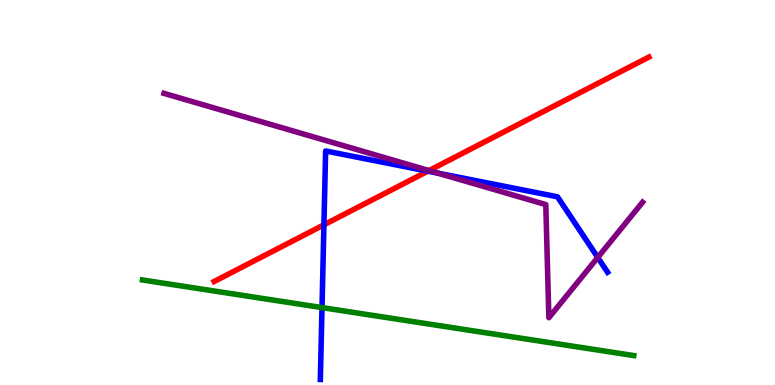[{'lines': ['blue', 'red'], 'intersections': [{'x': 4.18, 'y': 4.16}, {'x': 5.52, 'y': 5.55}]}, {'lines': ['green', 'red'], 'intersections': []}, {'lines': ['purple', 'red'], 'intersections': [{'x': 5.54, 'y': 5.57}]}, {'lines': ['blue', 'green'], 'intersections': [{'x': 4.15, 'y': 2.01}]}, {'lines': ['blue', 'purple'], 'intersections': [{'x': 5.65, 'y': 5.5}, {'x': 7.71, 'y': 3.31}]}, {'lines': ['green', 'purple'], 'intersections': []}]